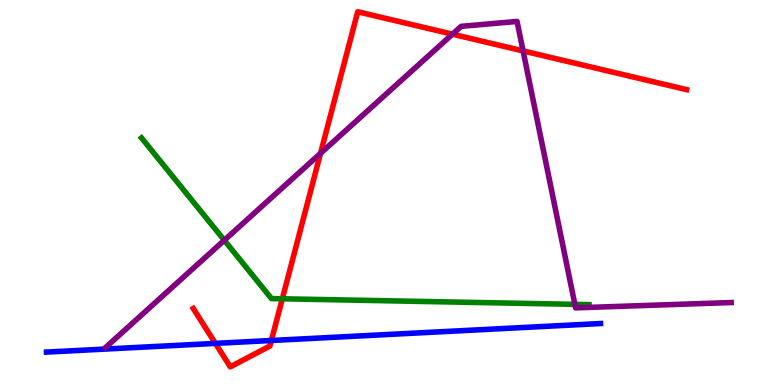[{'lines': ['blue', 'red'], 'intersections': [{'x': 2.78, 'y': 1.08}, {'x': 3.5, 'y': 1.16}]}, {'lines': ['green', 'red'], 'intersections': [{'x': 3.64, 'y': 2.24}]}, {'lines': ['purple', 'red'], 'intersections': [{'x': 4.14, 'y': 6.02}, {'x': 5.84, 'y': 9.11}, {'x': 6.75, 'y': 8.68}]}, {'lines': ['blue', 'green'], 'intersections': []}, {'lines': ['blue', 'purple'], 'intersections': []}, {'lines': ['green', 'purple'], 'intersections': [{'x': 2.89, 'y': 3.76}, {'x': 7.42, 'y': 2.09}]}]